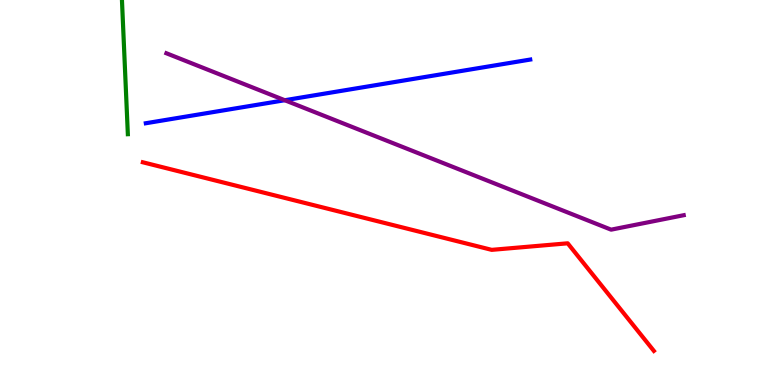[{'lines': ['blue', 'red'], 'intersections': []}, {'lines': ['green', 'red'], 'intersections': []}, {'lines': ['purple', 'red'], 'intersections': []}, {'lines': ['blue', 'green'], 'intersections': []}, {'lines': ['blue', 'purple'], 'intersections': [{'x': 3.67, 'y': 7.4}]}, {'lines': ['green', 'purple'], 'intersections': []}]